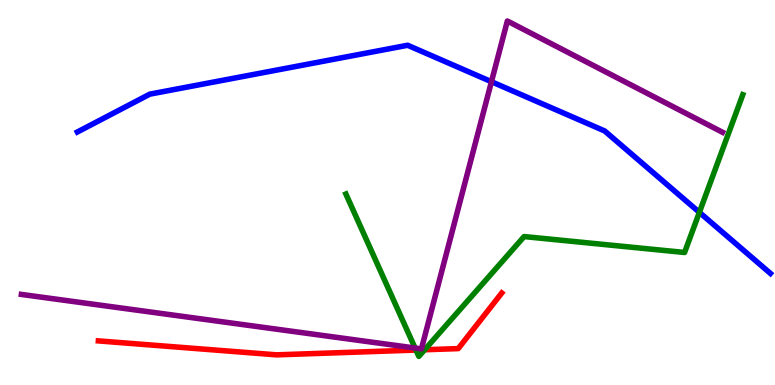[{'lines': ['blue', 'red'], 'intersections': []}, {'lines': ['green', 'red'], 'intersections': [{'x': 5.37, 'y': 0.908}, {'x': 5.48, 'y': 0.916}]}, {'lines': ['purple', 'red'], 'intersections': []}, {'lines': ['blue', 'green'], 'intersections': [{'x': 9.02, 'y': 4.48}]}, {'lines': ['blue', 'purple'], 'intersections': [{'x': 6.34, 'y': 7.88}]}, {'lines': ['green', 'purple'], 'intersections': [{'x': 5.36, 'y': 0.96}]}]